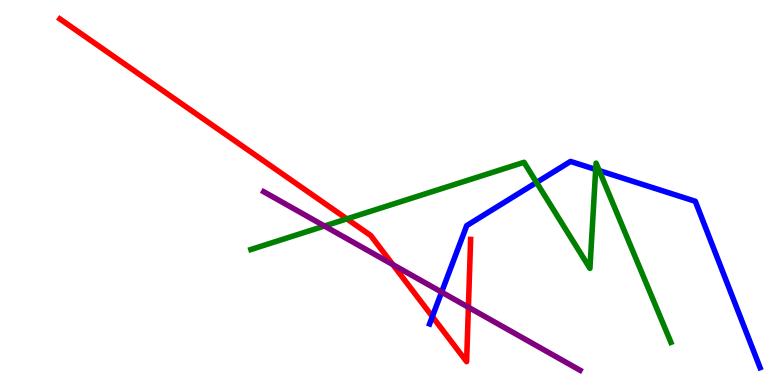[{'lines': ['blue', 'red'], 'intersections': [{'x': 5.58, 'y': 1.78}]}, {'lines': ['green', 'red'], 'intersections': [{'x': 4.48, 'y': 4.32}]}, {'lines': ['purple', 'red'], 'intersections': [{'x': 5.07, 'y': 3.13}, {'x': 6.04, 'y': 2.02}]}, {'lines': ['blue', 'green'], 'intersections': [{'x': 6.92, 'y': 5.26}, {'x': 7.69, 'y': 5.6}, {'x': 7.73, 'y': 5.57}]}, {'lines': ['blue', 'purple'], 'intersections': [{'x': 5.7, 'y': 2.41}]}, {'lines': ['green', 'purple'], 'intersections': [{'x': 4.19, 'y': 4.13}]}]